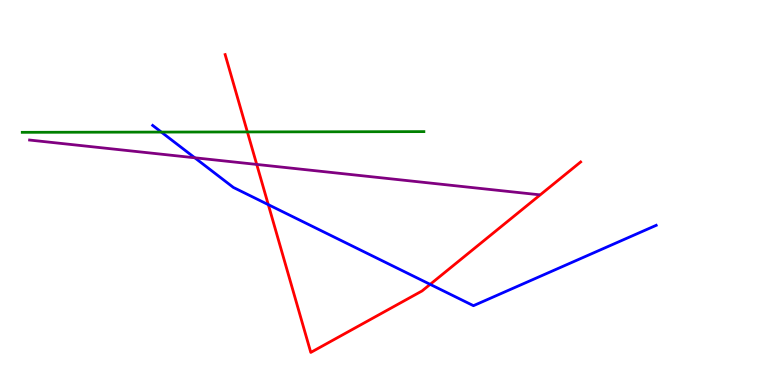[{'lines': ['blue', 'red'], 'intersections': [{'x': 3.46, 'y': 4.68}, {'x': 5.55, 'y': 2.61}]}, {'lines': ['green', 'red'], 'intersections': [{'x': 3.19, 'y': 6.57}]}, {'lines': ['purple', 'red'], 'intersections': [{'x': 3.31, 'y': 5.73}]}, {'lines': ['blue', 'green'], 'intersections': [{'x': 2.08, 'y': 6.57}]}, {'lines': ['blue', 'purple'], 'intersections': [{'x': 2.51, 'y': 5.9}]}, {'lines': ['green', 'purple'], 'intersections': []}]